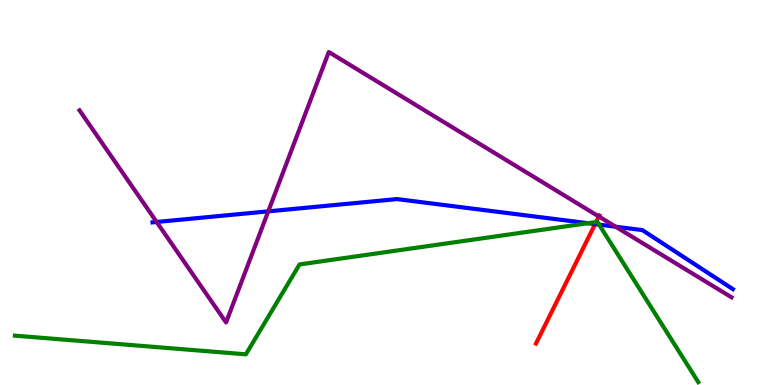[{'lines': ['blue', 'red'], 'intersections': [{'x': 7.68, 'y': 4.18}]}, {'lines': ['green', 'red'], 'intersections': [{'x': 7.69, 'y': 4.23}]}, {'lines': ['purple', 'red'], 'intersections': [{'x': 7.73, 'y': 4.38}]}, {'lines': ['blue', 'green'], 'intersections': [{'x': 7.59, 'y': 4.2}, {'x': 7.73, 'y': 4.17}]}, {'lines': ['blue', 'purple'], 'intersections': [{'x': 2.02, 'y': 4.23}, {'x': 3.46, 'y': 4.51}, {'x': 7.94, 'y': 4.11}]}, {'lines': ['green', 'purple'], 'intersections': []}]